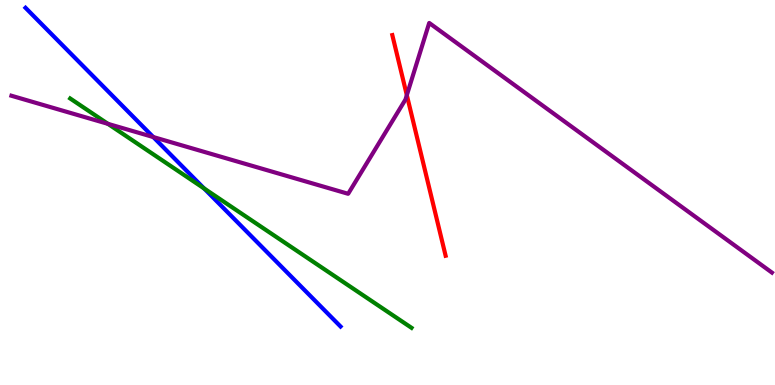[{'lines': ['blue', 'red'], 'intersections': []}, {'lines': ['green', 'red'], 'intersections': []}, {'lines': ['purple', 'red'], 'intersections': [{'x': 5.25, 'y': 7.53}]}, {'lines': ['blue', 'green'], 'intersections': [{'x': 2.63, 'y': 5.11}]}, {'lines': ['blue', 'purple'], 'intersections': [{'x': 1.98, 'y': 6.44}]}, {'lines': ['green', 'purple'], 'intersections': [{'x': 1.39, 'y': 6.78}]}]